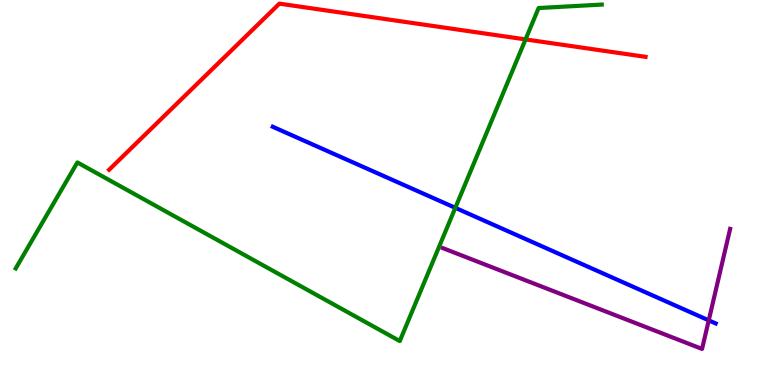[{'lines': ['blue', 'red'], 'intersections': []}, {'lines': ['green', 'red'], 'intersections': [{'x': 6.78, 'y': 8.98}]}, {'lines': ['purple', 'red'], 'intersections': []}, {'lines': ['blue', 'green'], 'intersections': [{'x': 5.88, 'y': 4.6}]}, {'lines': ['blue', 'purple'], 'intersections': [{'x': 9.15, 'y': 1.68}]}, {'lines': ['green', 'purple'], 'intersections': []}]